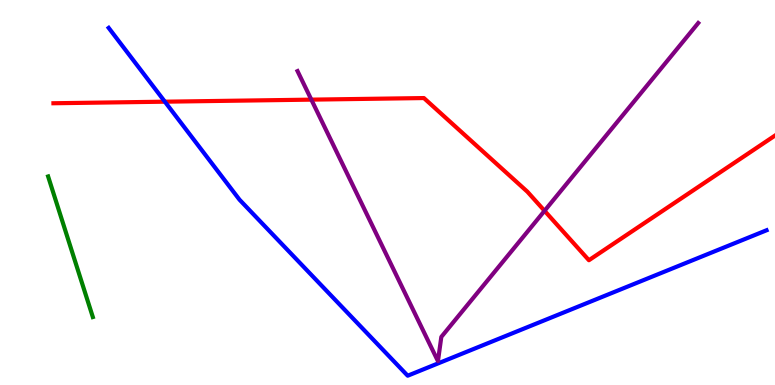[{'lines': ['blue', 'red'], 'intersections': [{'x': 2.13, 'y': 7.36}]}, {'lines': ['green', 'red'], 'intersections': []}, {'lines': ['purple', 'red'], 'intersections': [{'x': 4.02, 'y': 7.41}, {'x': 7.03, 'y': 4.52}]}, {'lines': ['blue', 'green'], 'intersections': []}, {'lines': ['blue', 'purple'], 'intersections': []}, {'lines': ['green', 'purple'], 'intersections': []}]